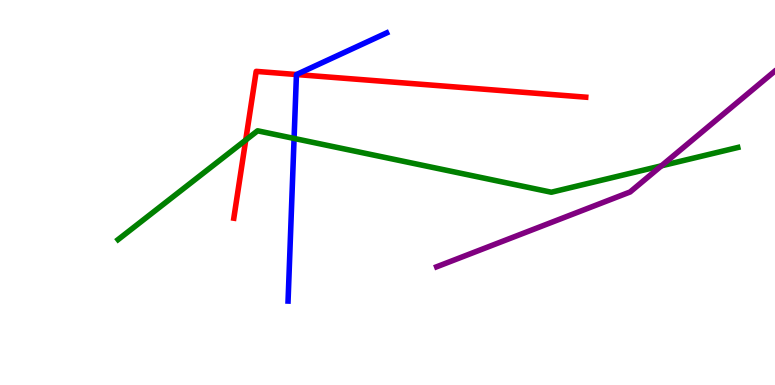[{'lines': ['blue', 'red'], 'intersections': [{'x': 3.83, 'y': 8.06}]}, {'lines': ['green', 'red'], 'intersections': [{'x': 3.17, 'y': 6.36}]}, {'lines': ['purple', 'red'], 'intersections': []}, {'lines': ['blue', 'green'], 'intersections': [{'x': 3.79, 'y': 6.4}]}, {'lines': ['blue', 'purple'], 'intersections': []}, {'lines': ['green', 'purple'], 'intersections': [{'x': 8.53, 'y': 5.69}]}]